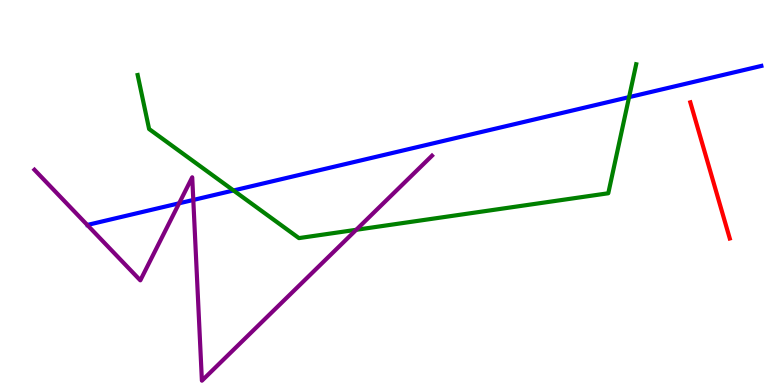[{'lines': ['blue', 'red'], 'intersections': []}, {'lines': ['green', 'red'], 'intersections': []}, {'lines': ['purple', 'red'], 'intersections': []}, {'lines': ['blue', 'green'], 'intersections': [{'x': 3.01, 'y': 5.05}, {'x': 8.12, 'y': 7.48}]}, {'lines': ['blue', 'purple'], 'intersections': [{'x': 2.31, 'y': 4.72}, {'x': 2.49, 'y': 4.81}]}, {'lines': ['green', 'purple'], 'intersections': [{'x': 4.6, 'y': 4.03}]}]